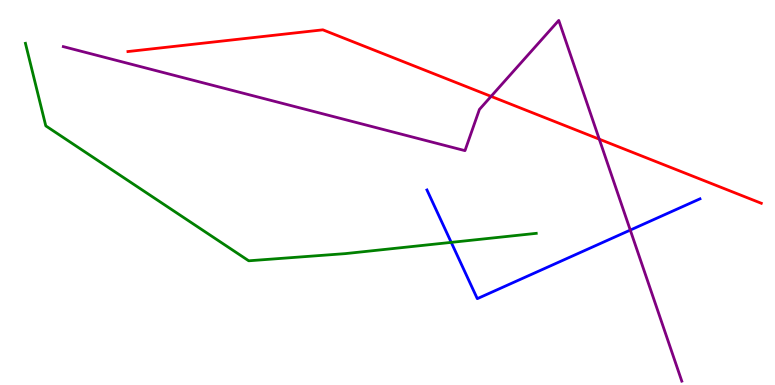[{'lines': ['blue', 'red'], 'intersections': []}, {'lines': ['green', 'red'], 'intersections': []}, {'lines': ['purple', 'red'], 'intersections': [{'x': 6.34, 'y': 7.5}, {'x': 7.73, 'y': 6.39}]}, {'lines': ['blue', 'green'], 'intersections': [{'x': 5.82, 'y': 3.7}]}, {'lines': ['blue', 'purple'], 'intersections': [{'x': 8.13, 'y': 4.02}]}, {'lines': ['green', 'purple'], 'intersections': []}]